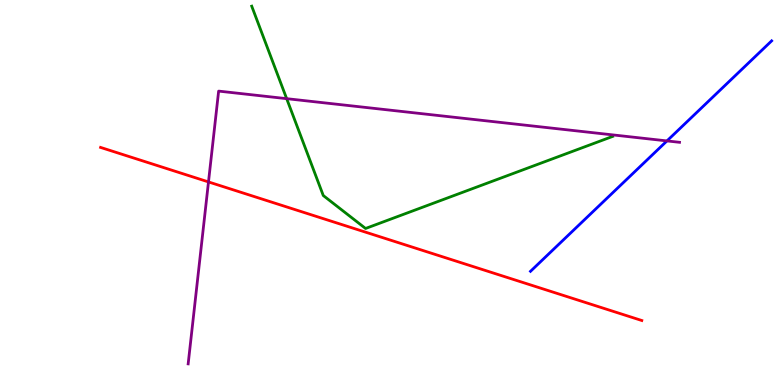[{'lines': ['blue', 'red'], 'intersections': []}, {'lines': ['green', 'red'], 'intersections': []}, {'lines': ['purple', 'red'], 'intersections': [{'x': 2.69, 'y': 5.27}]}, {'lines': ['blue', 'green'], 'intersections': []}, {'lines': ['blue', 'purple'], 'intersections': [{'x': 8.61, 'y': 6.34}]}, {'lines': ['green', 'purple'], 'intersections': [{'x': 3.7, 'y': 7.44}]}]